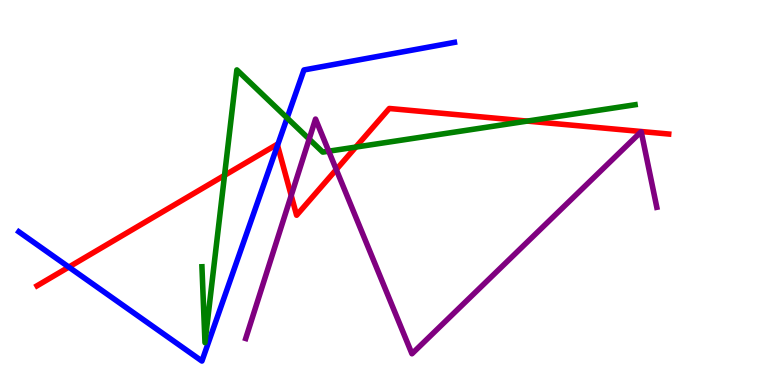[{'lines': ['blue', 'red'], 'intersections': [{'x': 0.888, 'y': 3.06}, {'x': 3.58, 'y': 6.22}]}, {'lines': ['green', 'red'], 'intersections': [{'x': 2.9, 'y': 5.45}, {'x': 4.59, 'y': 6.18}, {'x': 6.8, 'y': 6.85}]}, {'lines': ['purple', 'red'], 'intersections': [{'x': 3.76, 'y': 4.92}, {'x': 4.34, 'y': 5.6}]}, {'lines': ['blue', 'green'], 'intersections': [{'x': 3.7, 'y': 6.94}]}, {'lines': ['blue', 'purple'], 'intersections': []}, {'lines': ['green', 'purple'], 'intersections': [{'x': 3.99, 'y': 6.39}, {'x': 4.24, 'y': 6.07}]}]